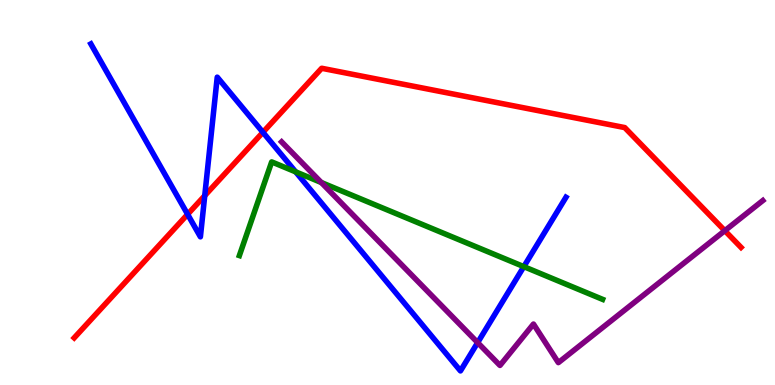[{'lines': ['blue', 'red'], 'intersections': [{'x': 2.42, 'y': 4.43}, {'x': 2.64, 'y': 4.92}, {'x': 3.39, 'y': 6.56}]}, {'lines': ['green', 'red'], 'intersections': []}, {'lines': ['purple', 'red'], 'intersections': [{'x': 9.35, 'y': 4.01}]}, {'lines': ['blue', 'green'], 'intersections': [{'x': 3.82, 'y': 5.54}, {'x': 6.76, 'y': 3.07}]}, {'lines': ['blue', 'purple'], 'intersections': [{'x': 6.16, 'y': 1.1}]}, {'lines': ['green', 'purple'], 'intersections': [{'x': 4.15, 'y': 5.26}]}]